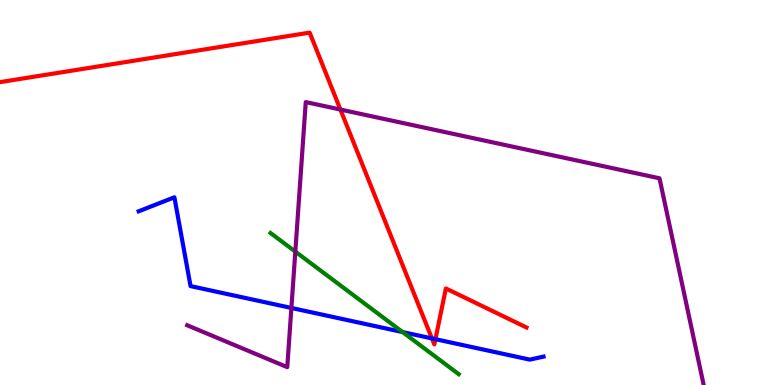[{'lines': ['blue', 'red'], 'intersections': [{'x': 5.57, 'y': 1.21}, {'x': 5.62, 'y': 1.19}]}, {'lines': ['green', 'red'], 'intersections': []}, {'lines': ['purple', 'red'], 'intersections': [{'x': 4.39, 'y': 7.15}]}, {'lines': ['blue', 'green'], 'intersections': [{'x': 5.19, 'y': 1.38}]}, {'lines': ['blue', 'purple'], 'intersections': [{'x': 3.76, 'y': 2.0}]}, {'lines': ['green', 'purple'], 'intersections': [{'x': 3.81, 'y': 3.46}]}]